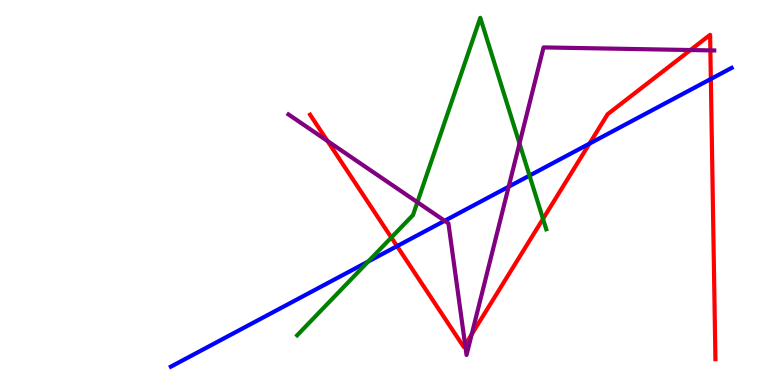[{'lines': ['blue', 'red'], 'intersections': [{'x': 5.12, 'y': 3.61}, {'x': 7.61, 'y': 6.27}, {'x': 9.17, 'y': 7.95}]}, {'lines': ['green', 'red'], 'intersections': [{'x': 5.05, 'y': 3.83}, {'x': 7.01, 'y': 4.32}]}, {'lines': ['purple', 'red'], 'intersections': [{'x': 4.23, 'y': 6.34}, {'x': 6.0, 'y': 1.04}, {'x': 6.09, 'y': 1.32}, {'x': 8.91, 'y': 8.7}, {'x': 9.17, 'y': 8.69}]}, {'lines': ['blue', 'green'], 'intersections': [{'x': 4.75, 'y': 3.21}, {'x': 6.83, 'y': 5.44}]}, {'lines': ['blue', 'purple'], 'intersections': [{'x': 5.74, 'y': 4.27}, {'x': 6.56, 'y': 5.15}]}, {'lines': ['green', 'purple'], 'intersections': [{'x': 5.39, 'y': 4.75}, {'x': 6.7, 'y': 6.27}]}]